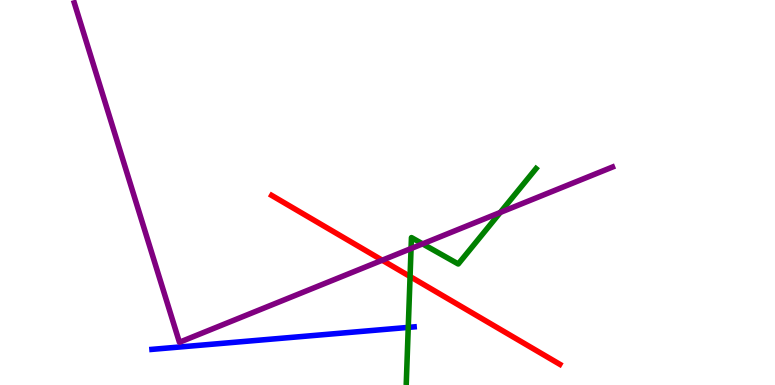[{'lines': ['blue', 'red'], 'intersections': []}, {'lines': ['green', 'red'], 'intersections': [{'x': 5.29, 'y': 2.82}]}, {'lines': ['purple', 'red'], 'intersections': [{'x': 4.93, 'y': 3.24}]}, {'lines': ['blue', 'green'], 'intersections': [{'x': 5.27, 'y': 1.5}]}, {'lines': ['blue', 'purple'], 'intersections': []}, {'lines': ['green', 'purple'], 'intersections': [{'x': 5.3, 'y': 3.54}, {'x': 5.45, 'y': 3.67}, {'x': 6.46, 'y': 4.48}]}]